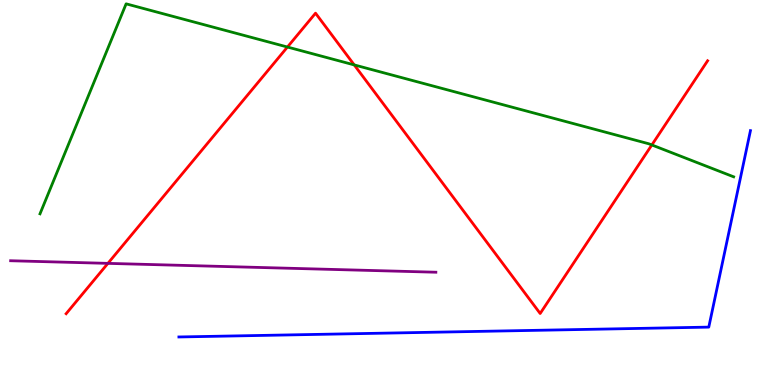[{'lines': ['blue', 'red'], 'intersections': []}, {'lines': ['green', 'red'], 'intersections': [{'x': 3.71, 'y': 8.78}, {'x': 4.57, 'y': 8.31}, {'x': 8.41, 'y': 6.23}]}, {'lines': ['purple', 'red'], 'intersections': [{'x': 1.39, 'y': 3.16}]}, {'lines': ['blue', 'green'], 'intersections': []}, {'lines': ['blue', 'purple'], 'intersections': []}, {'lines': ['green', 'purple'], 'intersections': []}]